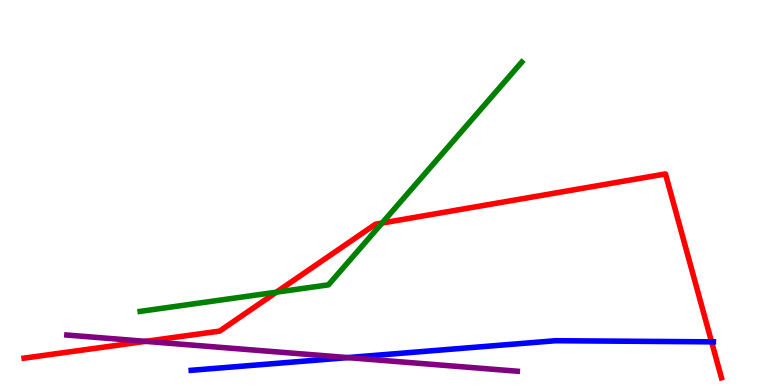[{'lines': ['blue', 'red'], 'intersections': [{'x': 9.18, 'y': 1.12}]}, {'lines': ['green', 'red'], 'intersections': [{'x': 3.57, 'y': 2.41}, {'x': 4.93, 'y': 4.21}]}, {'lines': ['purple', 'red'], 'intersections': [{'x': 1.88, 'y': 1.13}]}, {'lines': ['blue', 'green'], 'intersections': []}, {'lines': ['blue', 'purple'], 'intersections': [{'x': 4.49, 'y': 0.712}]}, {'lines': ['green', 'purple'], 'intersections': []}]